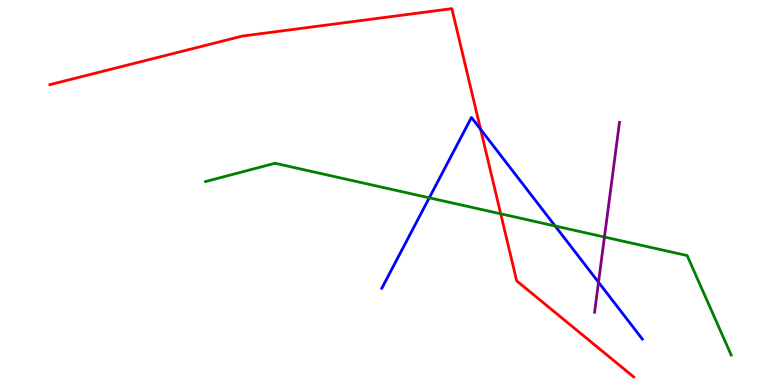[{'lines': ['blue', 'red'], 'intersections': [{'x': 6.2, 'y': 6.64}]}, {'lines': ['green', 'red'], 'intersections': [{'x': 6.46, 'y': 4.45}]}, {'lines': ['purple', 'red'], 'intersections': []}, {'lines': ['blue', 'green'], 'intersections': [{'x': 5.54, 'y': 4.86}, {'x': 7.16, 'y': 4.13}]}, {'lines': ['blue', 'purple'], 'intersections': [{'x': 7.72, 'y': 2.67}]}, {'lines': ['green', 'purple'], 'intersections': [{'x': 7.8, 'y': 3.84}]}]